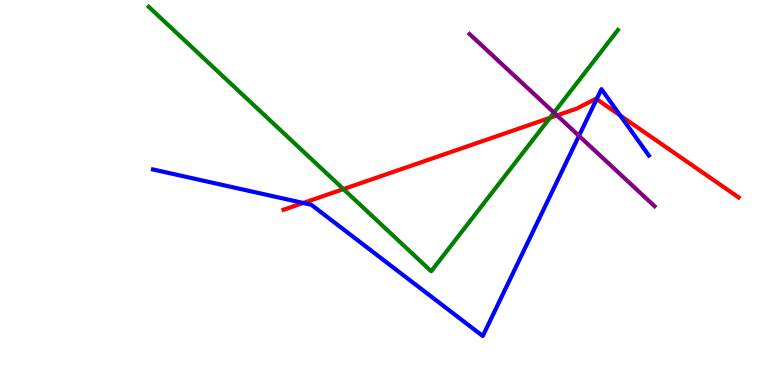[{'lines': ['blue', 'red'], 'intersections': [{'x': 3.91, 'y': 4.73}, {'x': 7.7, 'y': 7.42}, {'x': 8.0, 'y': 7.0}]}, {'lines': ['green', 'red'], 'intersections': [{'x': 4.43, 'y': 5.09}, {'x': 7.1, 'y': 6.94}]}, {'lines': ['purple', 'red'], 'intersections': [{'x': 7.19, 'y': 7.0}]}, {'lines': ['blue', 'green'], 'intersections': []}, {'lines': ['blue', 'purple'], 'intersections': [{'x': 7.47, 'y': 6.47}]}, {'lines': ['green', 'purple'], 'intersections': [{'x': 7.15, 'y': 7.08}]}]